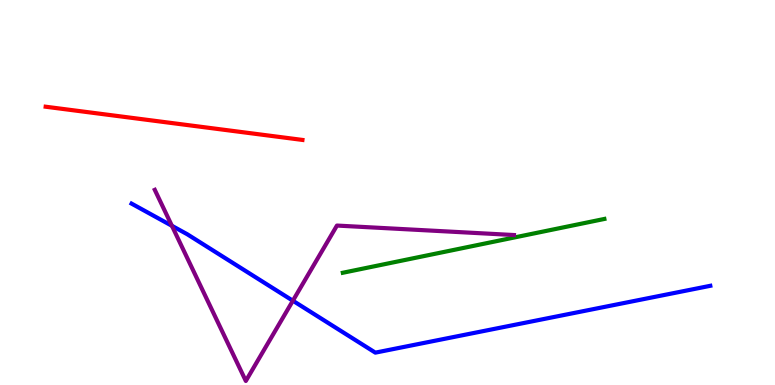[{'lines': ['blue', 'red'], 'intersections': []}, {'lines': ['green', 'red'], 'intersections': []}, {'lines': ['purple', 'red'], 'intersections': []}, {'lines': ['blue', 'green'], 'intersections': []}, {'lines': ['blue', 'purple'], 'intersections': [{'x': 2.22, 'y': 4.13}, {'x': 3.78, 'y': 2.19}]}, {'lines': ['green', 'purple'], 'intersections': []}]